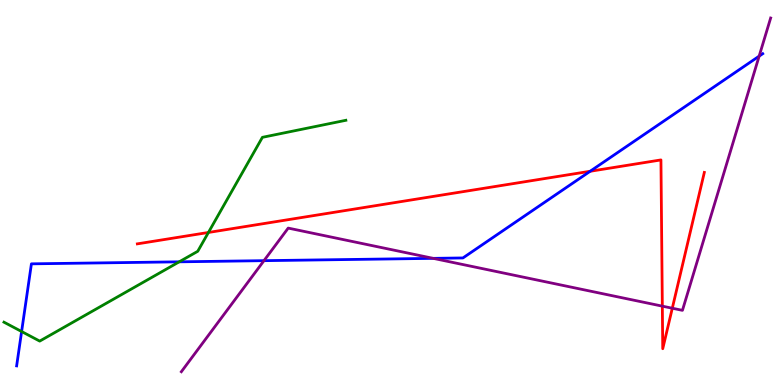[{'lines': ['blue', 'red'], 'intersections': [{'x': 7.61, 'y': 5.55}]}, {'lines': ['green', 'red'], 'intersections': [{'x': 2.69, 'y': 3.96}]}, {'lines': ['purple', 'red'], 'intersections': [{'x': 8.55, 'y': 2.05}, {'x': 8.67, 'y': 1.99}]}, {'lines': ['blue', 'green'], 'intersections': [{'x': 0.279, 'y': 1.39}, {'x': 2.31, 'y': 3.2}]}, {'lines': ['blue', 'purple'], 'intersections': [{'x': 3.41, 'y': 3.23}, {'x': 5.59, 'y': 3.29}, {'x': 9.8, 'y': 8.54}]}, {'lines': ['green', 'purple'], 'intersections': []}]